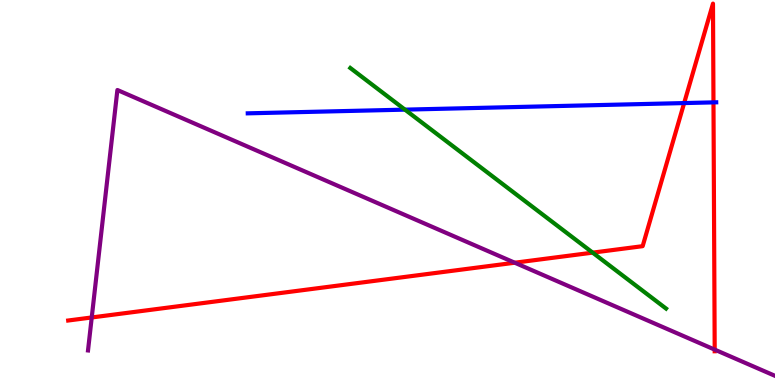[{'lines': ['blue', 'red'], 'intersections': [{'x': 8.83, 'y': 7.32}, {'x': 9.21, 'y': 7.34}]}, {'lines': ['green', 'red'], 'intersections': [{'x': 7.65, 'y': 3.44}]}, {'lines': ['purple', 'red'], 'intersections': [{'x': 1.18, 'y': 1.75}, {'x': 6.64, 'y': 3.18}, {'x': 9.22, 'y': 0.919}]}, {'lines': ['blue', 'green'], 'intersections': [{'x': 5.23, 'y': 7.15}]}, {'lines': ['blue', 'purple'], 'intersections': []}, {'lines': ['green', 'purple'], 'intersections': []}]